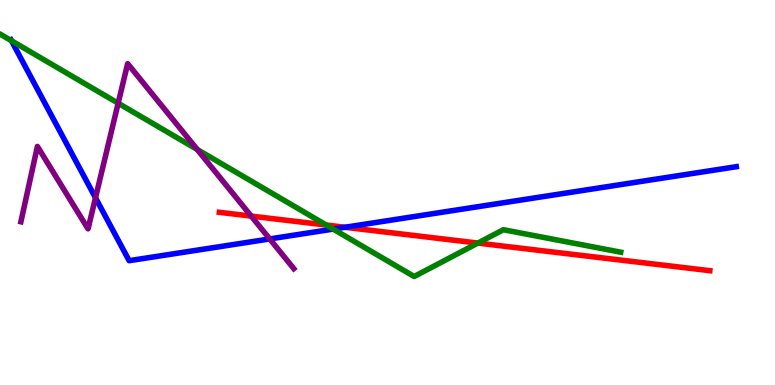[{'lines': ['blue', 'red'], 'intersections': [{'x': 4.45, 'y': 4.1}]}, {'lines': ['green', 'red'], 'intersections': [{'x': 4.21, 'y': 4.15}, {'x': 6.17, 'y': 3.69}]}, {'lines': ['purple', 'red'], 'intersections': [{'x': 3.24, 'y': 4.39}]}, {'lines': ['blue', 'green'], 'intersections': [{'x': 0.148, 'y': 8.94}, {'x': 4.3, 'y': 4.05}]}, {'lines': ['blue', 'purple'], 'intersections': [{'x': 1.23, 'y': 4.86}, {'x': 3.48, 'y': 3.79}]}, {'lines': ['green', 'purple'], 'intersections': [{'x': 1.52, 'y': 7.32}, {'x': 2.54, 'y': 6.12}]}]